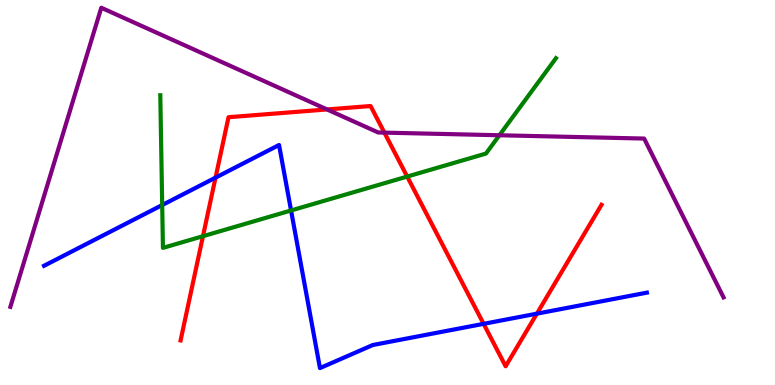[{'lines': ['blue', 'red'], 'intersections': [{'x': 2.78, 'y': 5.39}, {'x': 6.24, 'y': 1.59}, {'x': 6.93, 'y': 1.85}]}, {'lines': ['green', 'red'], 'intersections': [{'x': 2.62, 'y': 3.87}, {'x': 5.25, 'y': 5.41}]}, {'lines': ['purple', 'red'], 'intersections': [{'x': 4.22, 'y': 7.16}, {'x': 4.96, 'y': 6.55}]}, {'lines': ['blue', 'green'], 'intersections': [{'x': 2.09, 'y': 4.67}, {'x': 3.76, 'y': 4.53}]}, {'lines': ['blue', 'purple'], 'intersections': []}, {'lines': ['green', 'purple'], 'intersections': [{'x': 6.44, 'y': 6.49}]}]